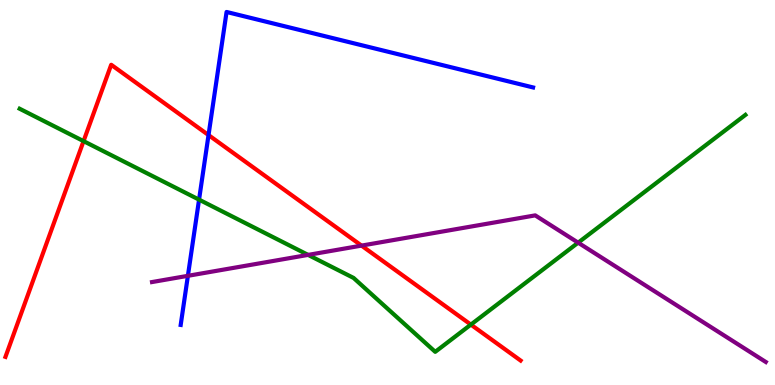[{'lines': ['blue', 'red'], 'intersections': [{'x': 2.69, 'y': 6.49}]}, {'lines': ['green', 'red'], 'intersections': [{'x': 1.08, 'y': 6.33}, {'x': 6.08, 'y': 1.57}]}, {'lines': ['purple', 'red'], 'intersections': [{'x': 4.66, 'y': 3.62}]}, {'lines': ['blue', 'green'], 'intersections': [{'x': 2.57, 'y': 4.81}]}, {'lines': ['blue', 'purple'], 'intersections': [{'x': 2.42, 'y': 2.84}]}, {'lines': ['green', 'purple'], 'intersections': [{'x': 3.98, 'y': 3.38}, {'x': 7.46, 'y': 3.7}]}]